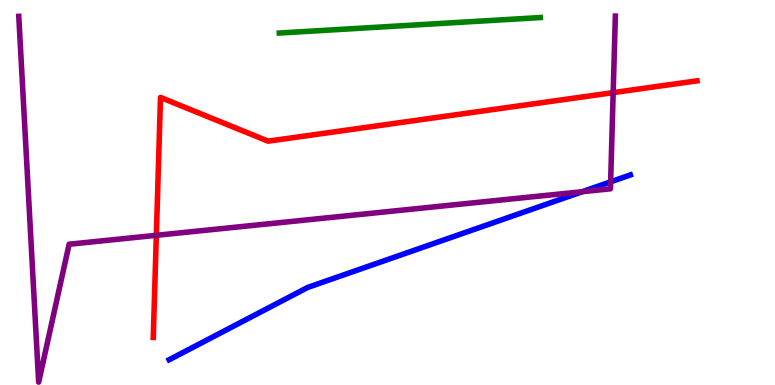[{'lines': ['blue', 'red'], 'intersections': []}, {'lines': ['green', 'red'], 'intersections': []}, {'lines': ['purple', 'red'], 'intersections': [{'x': 2.02, 'y': 3.89}, {'x': 7.91, 'y': 7.59}]}, {'lines': ['blue', 'green'], 'intersections': []}, {'lines': ['blue', 'purple'], 'intersections': [{'x': 7.51, 'y': 5.02}, {'x': 7.88, 'y': 5.28}]}, {'lines': ['green', 'purple'], 'intersections': []}]